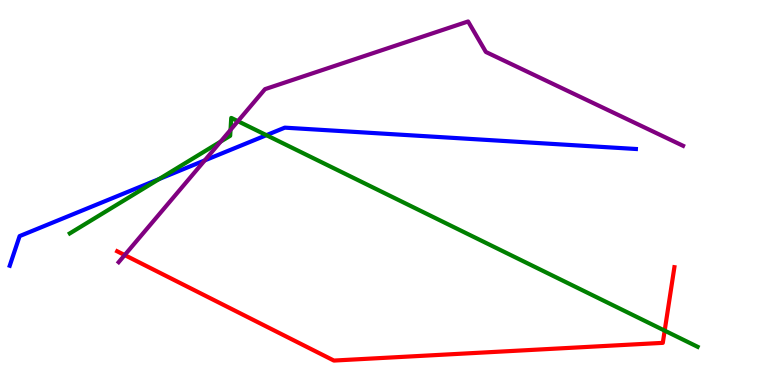[{'lines': ['blue', 'red'], 'intersections': []}, {'lines': ['green', 'red'], 'intersections': [{'x': 8.58, 'y': 1.41}]}, {'lines': ['purple', 'red'], 'intersections': [{'x': 1.61, 'y': 3.37}]}, {'lines': ['blue', 'green'], 'intersections': [{'x': 2.05, 'y': 5.35}, {'x': 3.44, 'y': 6.49}]}, {'lines': ['blue', 'purple'], 'intersections': [{'x': 2.64, 'y': 5.83}]}, {'lines': ['green', 'purple'], 'intersections': [{'x': 2.85, 'y': 6.32}, {'x': 2.97, 'y': 6.63}, {'x': 3.07, 'y': 6.85}]}]